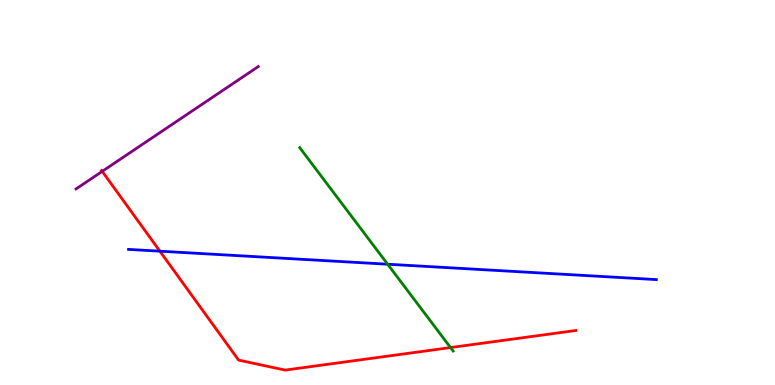[{'lines': ['blue', 'red'], 'intersections': [{'x': 2.06, 'y': 3.48}]}, {'lines': ['green', 'red'], 'intersections': [{'x': 5.81, 'y': 0.972}]}, {'lines': ['purple', 'red'], 'intersections': [{'x': 1.32, 'y': 5.55}]}, {'lines': ['blue', 'green'], 'intersections': [{'x': 5.0, 'y': 3.14}]}, {'lines': ['blue', 'purple'], 'intersections': []}, {'lines': ['green', 'purple'], 'intersections': []}]